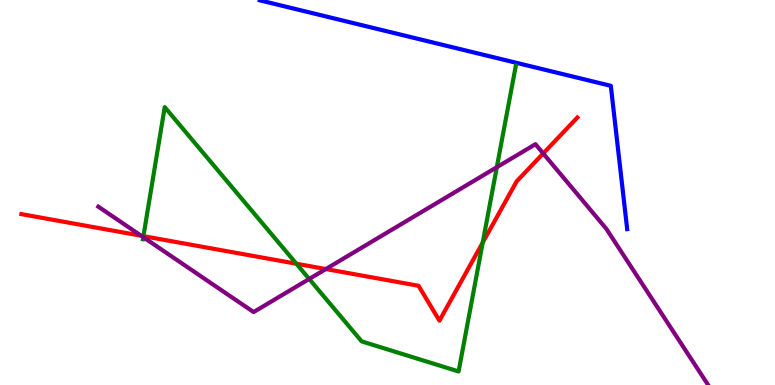[{'lines': ['blue', 'red'], 'intersections': []}, {'lines': ['green', 'red'], 'intersections': [{'x': 1.85, 'y': 3.87}, {'x': 3.82, 'y': 3.15}, {'x': 6.23, 'y': 3.7}]}, {'lines': ['purple', 'red'], 'intersections': [{'x': 1.82, 'y': 3.88}, {'x': 4.2, 'y': 3.01}, {'x': 7.01, 'y': 6.01}]}, {'lines': ['blue', 'green'], 'intersections': []}, {'lines': ['blue', 'purple'], 'intersections': []}, {'lines': ['green', 'purple'], 'intersections': [{'x': 1.85, 'y': 3.84}, {'x': 3.99, 'y': 2.75}, {'x': 6.41, 'y': 5.66}]}]